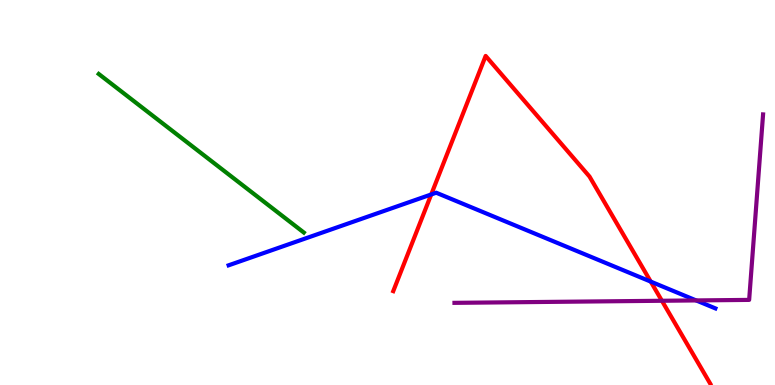[{'lines': ['blue', 'red'], 'intersections': [{'x': 5.56, 'y': 4.95}, {'x': 8.4, 'y': 2.69}]}, {'lines': ['green', 'red'], 'intersections': []}, {'lines': ['purple', 'red'], 'intersections': [{'x': 8.54, 'y': 2.19}]}, {'lines': ['blue', 'green'], 'intersections': []}, {'lines': ['blue', 'purple'], 'intersections': [{'x': 8.98, 'y': 2.2}]}, {'lines': ['green', 'purple'], 'intersections': []}]